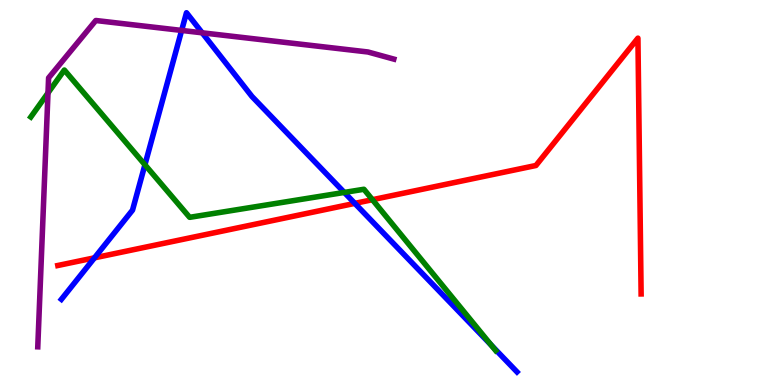[{'lines': ['blue', 'red'], 'intersections': [{'x': 1.22, 'y': 3.3}, {'x': 4.58, 'y': 4.72}]}, {'lines': ['green', 'red'], 'intersections': [{'x': 4.81, 'y': 4.81}]}, {'lines': ['purple', 'red'], 'intersections': []}, {'lines': ['blue', 'green'], 'intersections': [{'x': 1.87, 'y': 5.72}, {'x': 4.44, 'y': 5.0}, {'x': 6.34, 'y': 1.03}]}, {'lines': ['blue', 'purple'], 'intersections': [{'x': 2.34, 'y': 9.21}, {'x': 2.61, 'y': 9.15}]}, {'lines': ['green', 'purple'], 'intersections': [{'x': 0.619, 'y': 7.59}]}]